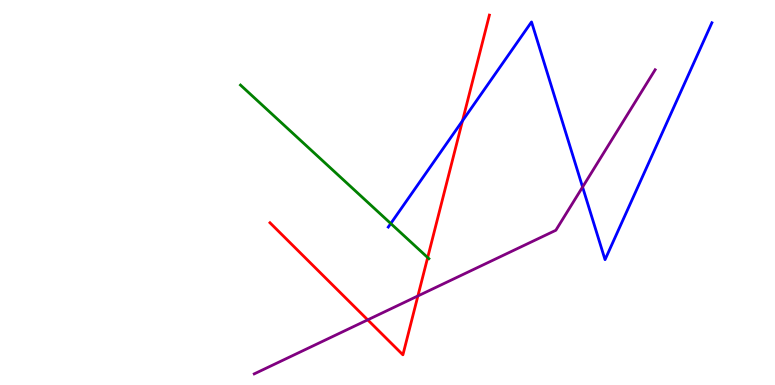[{'lines': ['blue', 'red'], 'intersections': [{'x': 5.97, 'y': 6.86}]}, {'lines': ['green', 'red'], 'intersections': [{'x': 5.52, 'y': 3.31}]}, {'lines': ['purple', 'red'], 'intersections': [{'x': 4.74, 'y': 1.69}, {'x': 5.39, 'y': 2.31}]}, {'lines': ['blue', 'green'], 'intersections': [{'x': 5.04, 'y': 4.19}]}, {'lines': ['blue', 'purple'], 'intersections': [{'x': 7.52, 'y': 5.14}]}, {'lines': ['green', 'purple'], 'intersections': []}]